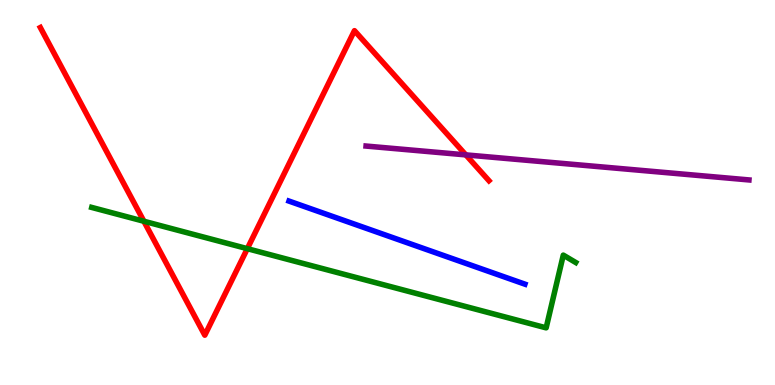[{'lines': ['blue', 'red'], 'intersections': []}, {'lines': ['green', 'red'], 'intersections': [{'x': 1.86, 'y': 4.25}, {'x': 3.19, 'y': 3.54}]}, {'lines': ['purple', 'red'], 'intersections': [{'x': 6.01, 'y': 5.98}]}, {'lines': ['blue', 'green'], 'intersections': []}, {'lines': ['blue', 'purple'], 'intersections': []}, {'lines': ['green', 'purple'], 'intersections': []}]